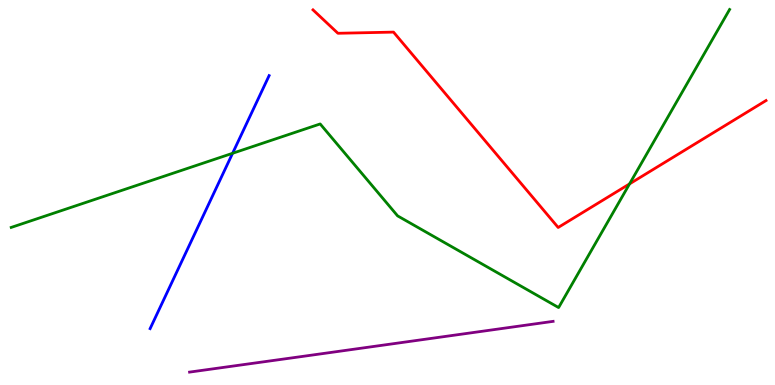[{'lines': ['blue', 'red'], 'intersections': []}, {'lines': ['green', 'red'], 'intersections': [{'x': 8.12, 'y': 5.22}]}, {'lines': ['purple', 'red'], 'intersections': []}, {'lines': ['blue', 'green'], 'intersections': [{'x': 3.0, 'y': 6.02}]}, {'lines': ['blue', 'purple'], 'intersections': []}, {'lines': ['green', 'purple'], 'intersections': []}]